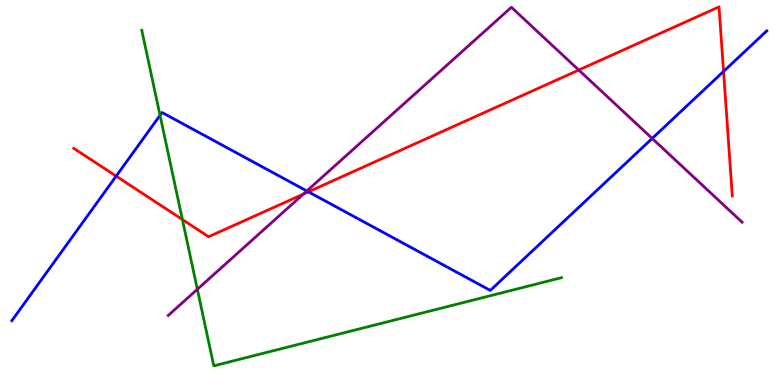[{'lines': ['blue', 'red'], 'intersections': [{'x': 1.5, 'y': 5.43}, {'x': 3.98, 'y': 5.02}, {'x': 9.34, 'y': 8.14}]}, {'lines': ['green', 'red'], 'intersections': [{'x': 2.35, 'y': 4.3}]}, {'lines': ['purple', 'red'], 'intersections': [{'x': 3.91, 'y': 4.96}, {'x': 7.47, 'y': 8.18}]}, {'lines': ['blue', 'green'], 'intersections': [{'x': 2.07, 'y': 7.0}]}, {'lines': ['blue', 'purple'], 'intersections': [{'x': 3.96, 'y': 5.04}, {'x': 8.42, 'y': 6.4}]}, {'lines': ['green', 'purple'], 'intersections': [{'x': 2.55, 'y': 2.49}]}]